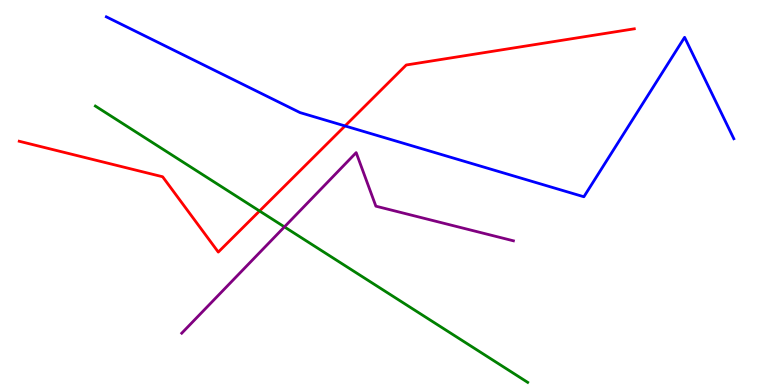[{'lines': ['blue', 'red'], 'intersections': [{'x': 4.45, 'y': 6.73}]}, {'lines': ['green', 'red'], 'intersections': [{'x': 3.35, 'y': 4.52}]}, {'lines': ['purple', 'red'], 'intersections': []}, {'lines': ['blue', 'green'], 'intersections': []}, {'lines': ['blue', 'purple'], 'intersections': []}, {'lines': ['green', 'purple'], 'intersections': [{'x': 3.67, 'y': 4.11}]}]